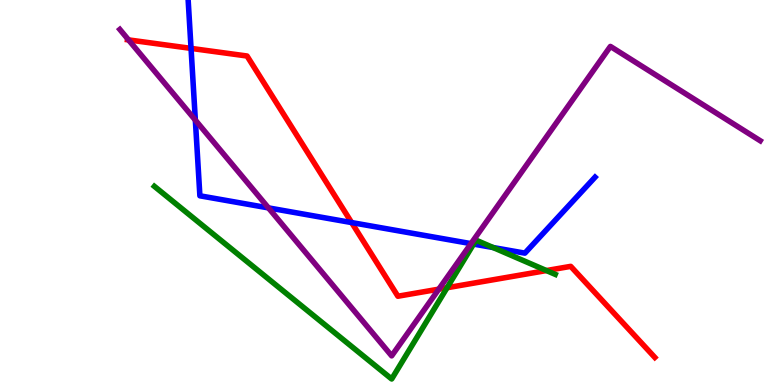[{'lines': ['blue', 'red'], 'intersections': [{'x': 2.47, 'y': 8.74}, {'x': 4.54, 'y': 4.22}]}, {'lines': ['green', 'red'], 'intersections': [{'x': 5.77, 'y': 2.53}, {'x': 7.05, 'y': 2.97}]}, {'lines': ['purple', 'red'], 'intersections': [{'x': 1.66, 'y': 8.96}, {'x': 5.66, 'y': 2.49}]}, {'lines': ['blue', 'green'], 'intersections': [{'x': 6.11, 'y': 3.66}, {'x': 6.36, 'y': 3.57}]}, {'lines': ['blue', 'purple'], 'intersections': [{'x': 2.52, 'y': 6.88}, {'x': 3.46, 'y': 4.6}, {'x': 6.08, 'y': 3.67}]}, {'lines': ['green', 'purple'], 'intersections': []}]